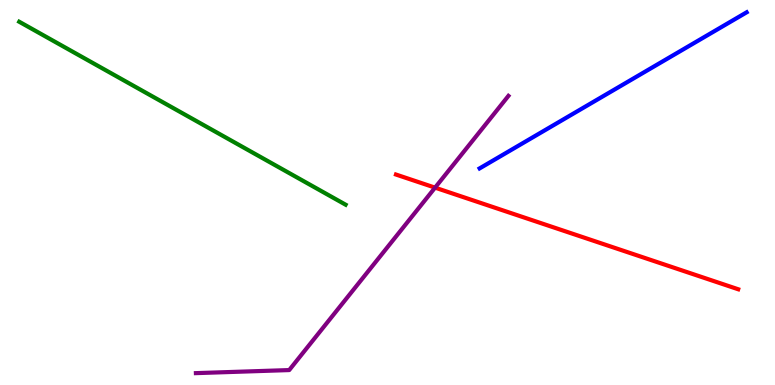[{'lines': ['blue', 'red'], 'intersections': []}, {'lines': ['green', 'red'], 'intersections': []}, {'lines': ['purple', 'red'], 'intersections': [{'x': 5.61, 'y': 5.13}]}, {'lines': ['blue', 'green'], 'intersections': []}, {'lines': ['blue', 'purple'], 'intersections': []}, {'lines': ['green', 'purple'], 'intersections': []}]